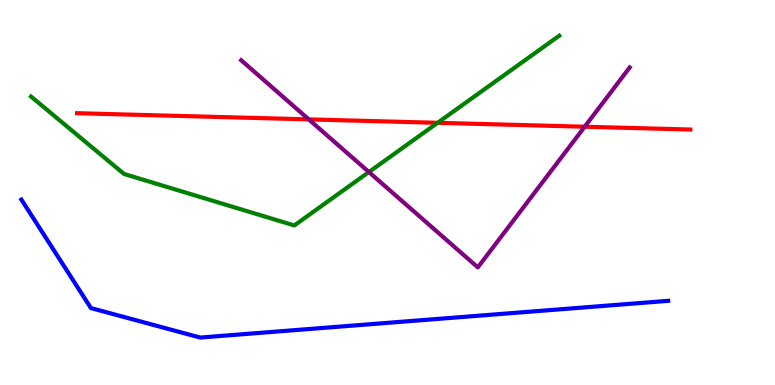[{'lines': ['blue', 'red'], 'intersections': []}, {'lines': ['green', 'red'], 'intersections': [{'x': 5.65, 'y': 6.81}]}, {'lines': ['purple', 'red'], 'intersections': [{'x': 3.98, 'y': 6.9}, {'x': 7.54, 'y': 6.71}]}, {'lines': ['blue', 'green'], 'intersections': []}, {'lines': ['blue', 'purple'], 'intersections': []}, {'lines': ['green', 'purple'], 'intersections': [{'x': 4.76, 'y': 5.53}]}]